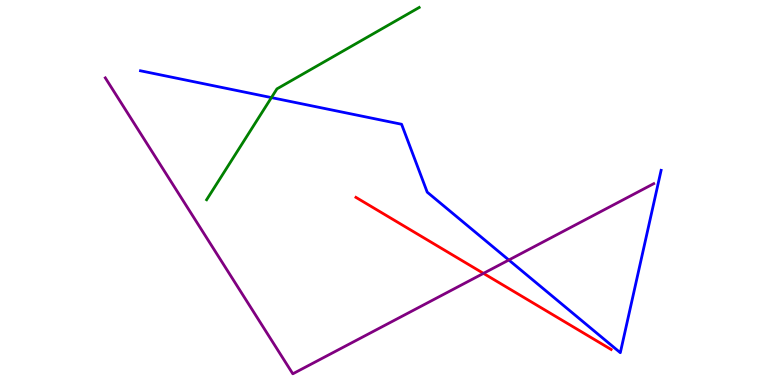[{'lines': ['blue', 'red'], 'intersections': []}, {'lines': ['green', 'red'], 'intersections': []}, {'lines': ['purple', 'red'], 'intersections': [{'x': 6.24, 'y': 2.9}]}, {'lines': ['blue', 'green'], 'intersections': [{'x': 3.5, 'y': 7.46}]}, {'lines': ['blue', 'purple'], 'intersections': [{'x': 6.57, 'y': 3.25}]}, {'lines': ['green', 'purple'], 'intersections': []}]